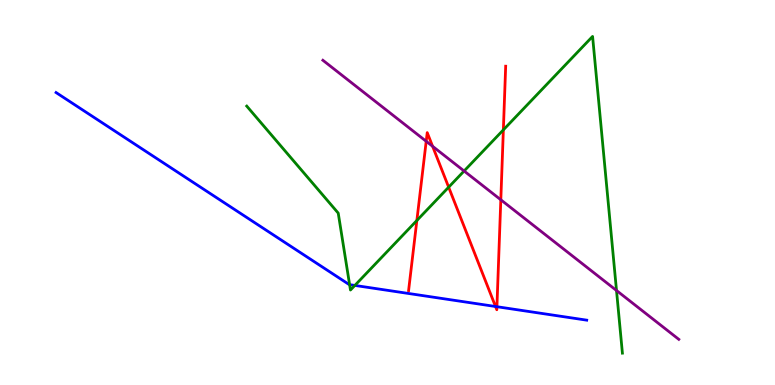[{'lines': ['blue', 'red'], 'intersections': [{'x': 6.39, 'y': 2.04}, {'x': 6.41, 'y': 2.03}]}, {'lines': ['green', 'red'], 'intersections': [{'x': 5.38, 'y': 4.27}, {'x': 5.79, 'y': 5.14}, {'x': 6.49, 'y': 6.63}]}, {'lines': ['purple', 'red'], 'intersections': [{'x': 5.5, 'y': 6.33}, {'x': 5.58, 'y': 6.2}, {'x': 6.46, 'y': 4.81}]}, {'lines': ['blue', 'green'], 'intersections': [{'x': 4.51, 'y': 2.61}, {'x': 4.58, 'y': 2.59}]}, {'lines': ['blue', 'purple'], 'intersections': []}, {'lines': ['green', 'purple'], 'intersections': [{'x': 5.99, 'y': 5.56}, {'x': 7.95, 'y': 2.45}]}]